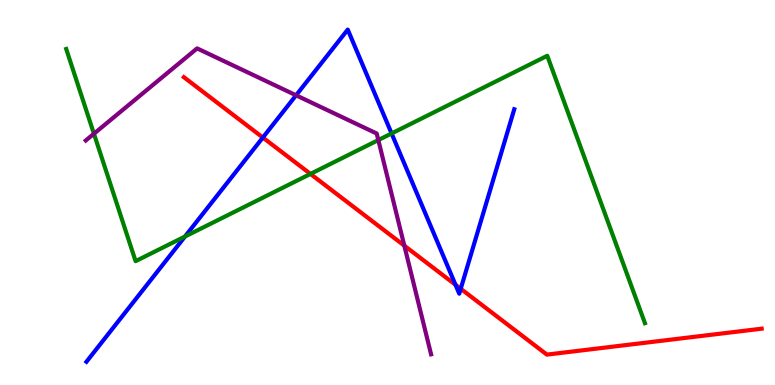[{'lines': ['blue', 'red'], 'intersections': [{'x': 3.39, 'y': 6.43}, {'x': 5.88, 'y': 2.6}, {'x': 5.94, 'y': 2.5}]}, {'lines': ['green', 'red'], 'intersections': [{'x': 4.01, 'y': 5.48}]}, {'lines': ['purple', 'red'], 'intersections': [{'x': 5.22, 'y': 3.62}]}, {'lines': ['blue', 'green'], 'intersections': [{'x': 2.39, 'y': 3.86}, {'x': 5.05, 'y': 6.53}]}, {'lines': ['blue', 'purple'], 'intersections': [{'x': 3.82, 'y': 7.52}]}, {'lines': ['green', 'purple'], 'intersections': [{'x': 1.21, 'y': 6.53}, {'x': 4.88, 'y': 6.36}]}]